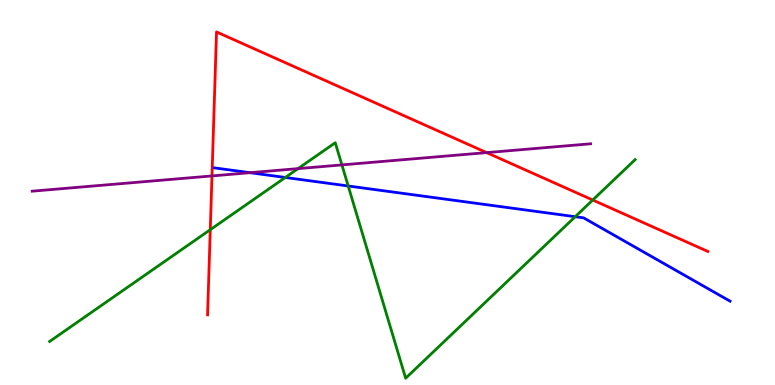[{'lines': ['blue', 'red'], 'intersections': []}, {'lines': ['green', 'red'], 'intersections': [{'x': 2.71, 'y': 4.03}, {'x': 7.65, 'y': 4.8}]}, {'lines': ['purple', 'red'], 'intersections': [{'x': 2.74, 'y': 5.43}, {'x': 6.28, 'y': 6.04}]}, {'lines': ['blue', 'green'], 'intersections': [{'x': 3.68, 'y': 5.39}, {'x': 4.49, 'y': 5.17}, {'x': 7.42, 'y': 4.37}]}, {'lines': ['blue', 'purple'], 'intersections': [{'x': 3.23, 'y': 5.51}]}, {'lines': ['green', 'purple'], 'intersections': [{'x': 3.85, 'y': 5.62}, {'x': 4.41, 'y': 5.72}]}]